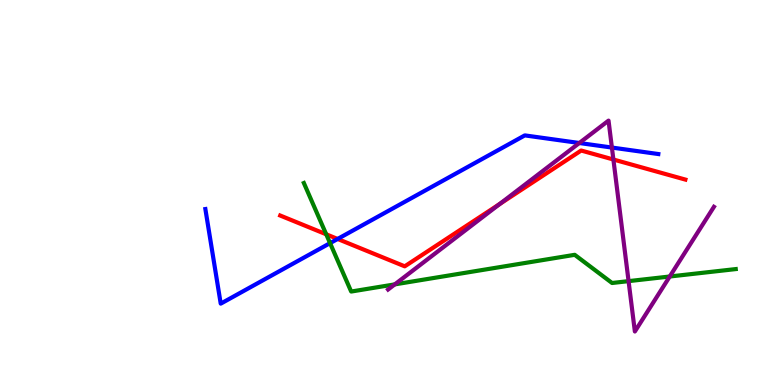[{'lines': ['blue', 'red'], 'intersections': [{'x': 4.36, 'y': 3.79}]}, {'lines': ['green', 'red'], 'intersections': [{'x': 4.21, 'y': 3.91}]}, {'lines': ['purple', 'red'], 'intersections': [{'x': 6.45, 'y': 4.7}, {'x': 7.91, 'y': 5.86}]}, {'lines': ['blue', 'green'], 'intersections': [{'x': 4.26, 'y': 3.68}]}, {'lines': ['blue', 'purple'], 'intersections': [{'x': 7.48, 'y': 6.29}, {'x': 7.9, 'y': 6.17}]}, {'lines': ['green', 'purple'], 'intersections': [{'x': 5.09, 'y': 2.61}, {'x': 8.11, 'y': 2.7}, {'x': 8.64, 'y': 2.82}]}]